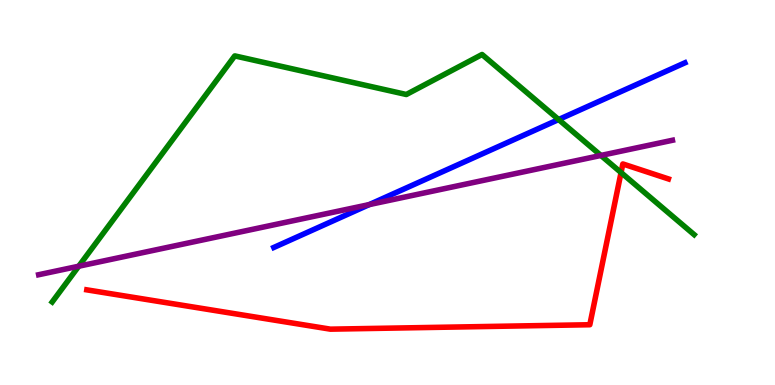[{'lines': ['blue', 'red'], 'intersections': []}, {'lines': ['green', 'red'], 'intersections': [{'x': 8.01, 'y': 5.52}]}, {'lines': ['purple', 'red'], 'intersections': []}, {'lines': ['blue', 'green'], 'intersections': [{'x': 7.21, 'y': 6.9}]}, {'lines': ['blue', 'purple'], 'intersections': [{'x': 4.76, 'y': 4.69}]}, {'lines': ['green', 'purple'], 'intersections': [{'x': 1.02, 'y': 3.09}, {'x': 7.75, 'y': 5.96}]}]